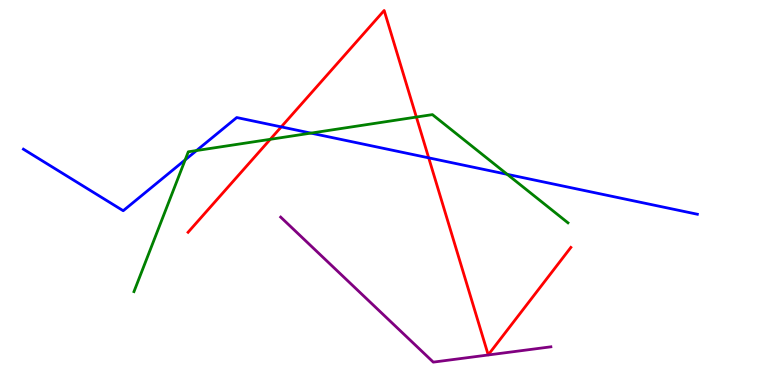[{'lines': ['blue', 'red'], 'intersections': [{'x': 3.63, 'y': 6.7}, {'x': 5.53, 'y': 5.9}]}, {'lines': ['green', 'red'], 'intersections': [{'x': 3.49, 'y': 6.38}, {'x': 5.37, 'y': 6.96}]}, {'lines': ['purple', 'red'], 'intersections': []}, {'lines': ['blue', 'green'], 'intersections': [{'x': 2.39, 'y': 5.85}, {'x': 2.54, 'y': 6.09}, {'x': 4.01, 'y': 6.54}, {'x': 6.54, 'y': 5.47}]}, {'lines': ['blue', 'purple'], 'intersections': []}, {'lines': ['green', 'purple'], 'intersections': []}]